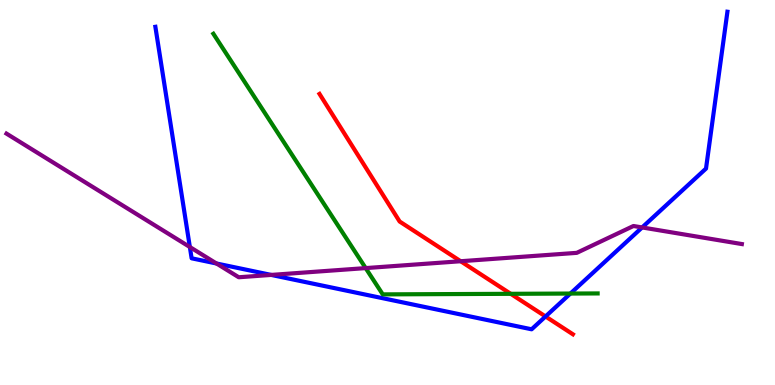[{'lines': ['blue', 'red'], 'intersections': [{'x': 7.04, 'y': 1.78}]}, {'lines': ['green', 'red'], 'intersections': [{'x': 6.59, 'y': 2.37}]}, {'lines': ['purple', 'red'], 'intersections': [{'x': 5.94, 'y': 3.21}]}, {'lines': ['blue', 'green'], 'intersections': [{'x': 7.36, 'y': 2.38}]}, {'lines': ['blue', 'purple'], 'intersections': [{'x': 2.45, 'y': 3.58}, {'x': 2.79, 'y': 3.16}, {'x': 3.5, 'y': 2.86}, {'x': 8.29, 'y': 4.09}]}, {'lines': ['green', 'purple'], 'intersections': [{'x': 4.72, 'y': 3.04}]}]